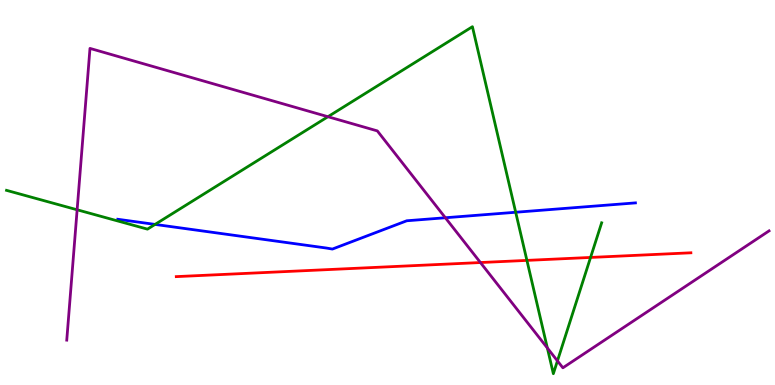[{'lines': ['blue', 'red'], 'intersections': []}, {'lines': ['green', 'red'], 'intersections': [{'x': 6.8, 'y': 3.24}, {'x': 7.62, 'y': 3.31}]}, {'lines': ['purple', 'red'], 'intersections': [{'x': 6.2, 'y': 3.18}]}, {'lines': ['blue', 'green'], 'intersections': [{'x': 2.0, 'y': 4.17}, {'x': 6.65, 'y': 4.49}]}, {'lines': ['blue', 'purple'], 'intersections': [{'x': 5.75, 'y': 4.34}]}, {'lines': ['green', 'purple'], 'intersections': [{'x': 0.995, 'y': 4.55}, {'x': 4.23, 'y': 6.97}, {'x': 7.06, 'y': 0.961}, {'x': 7.19, 'y': 0.626}]}]